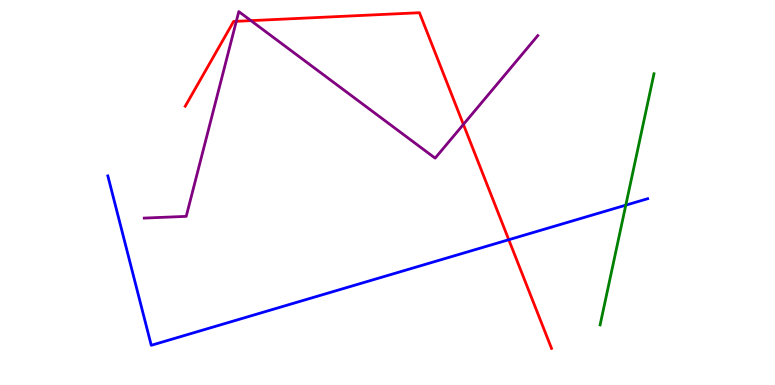[{'lines': ['blue', 'red'], 'intersections': [{'x': 6.56, 'y': 3.77}]}, {'lines': ['green', 'red'], 'intersections': []}, {'lines': ['purple', 'red'], 'intersections': [{'x': 3.05, 'y': 9.45}, {'x': 3.24, 'y': 9.46}, {'x': 5.98, 'y': 6.77}]}, {'lines': ['blue', 'green'], 'intersections': [{'x': 8.07, 'y': 4.67}]}, {'lines': ['blue', 'purple'], 'intersections': []}, {'lines': ['green', 'purple'], 'intersections': []}]